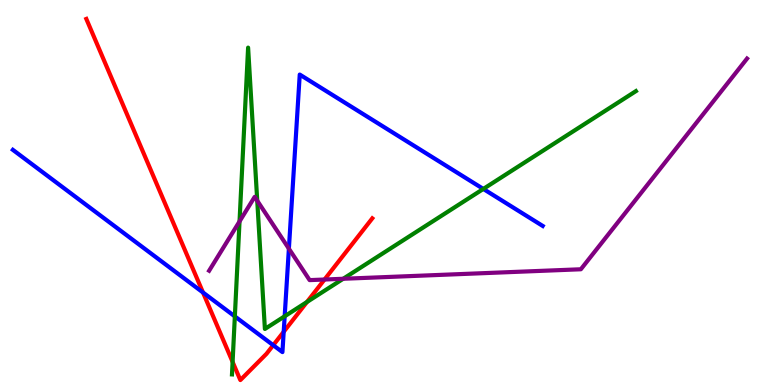[{'lines': ['blue', 'red'], 'intersections': [{'x': 2.62, 'y': 2.4}, {'x': 3.53, 'y': 1.03}, {'x': 3.66, 'y': 1.38}]}, {'lines': ['green', 'red'], 'intersections': [{'x': 3.0, 'y': 0.6}, {'x': 3.96, 'y': 2.16}]}, {'lines': ['purple', 'red'], 'intersections': [{'x': 4.19, 'y': 2.74}]}, {'lines': ['blue', 'green'], 'intersections': [{'x': 3.03, 'y': 1.78}, {'x': 3.67, 'y': 1.78}, {'x': 6.24, 'y': 5.09}]}, {'lines': ['blue', 'purple'], 'intersections': [{'x': 3.73, 'y': 3.54}]}, {'lines': ['green', 'purple'], 'intersections': [{'x': 3.09, 'y': 4.25}, {'x': 3.32, 'y': 4.79}, {'x': 4.43, 'y': 2.76}]}]